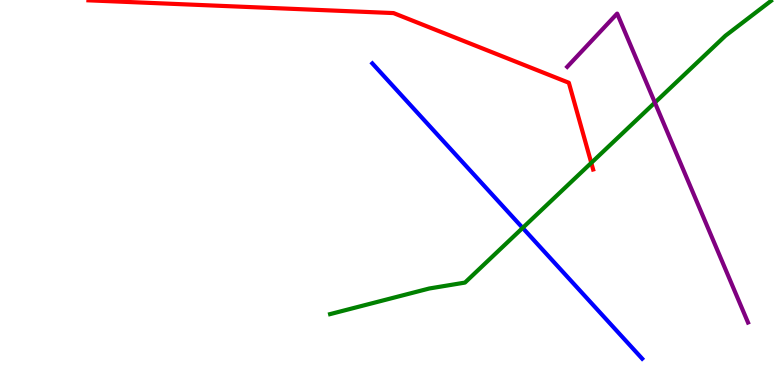[{'lines': ['blue', 'red'], 'intersections': []}, {'lines': ['green', 'red'], 'intersections': [{'x': 7.63, 'y': 5.77}]}, {'lines': ['purple', 'red'], 'intersections': []}, {'lines': ['blue', 'green'], 'intersections': [{'x': 6.74, 'y': 4.08}]}, {'lines': ['blue', 'purple'], 'intersections': []}, {'lines': ['green', 'purple'], 'intersections': [{'x': 8.45, 'y': 7.33}]}]